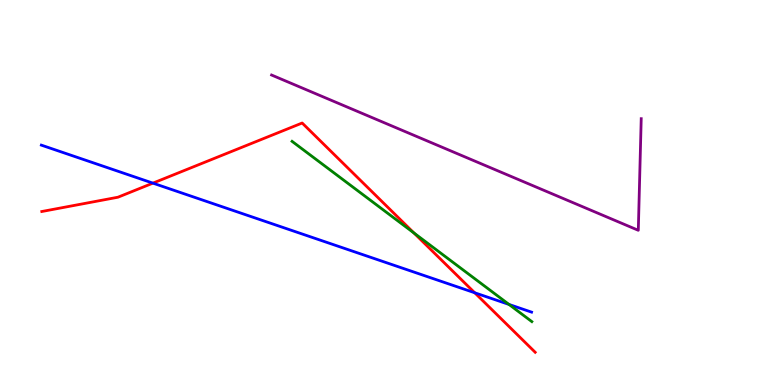[{'lines': ['blue', 'red'], 'intersections': [{'x': 1.97, 'y': 5.24}, {'x': 6.13, 'y': 2.4}]}, {'lines': ['green', 'red'], 'intersections': [{'x': 5.34, 'y': 3.95}]}, {'lines': ['purple', 'red'], 'intersections': []}, {'lines': ['blue', 'green'], 'intersections': [{'x': 6.57, 'y': 2.09}]}, {'lines': ['blue', 'purple'], 'intersections': []}, {'lines': ['green', 'purple'], 'intersections': []}]